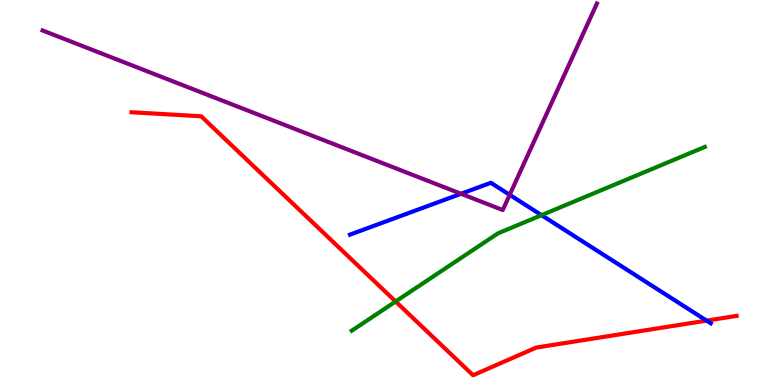[{'lines': ['blue', 'red'], 'intersections': [{'x': 9.12, 'y': 1.67}]}, {'lines': ['green', 'red'], 'intersections': [{'x': 5.1, 'y': 2.17}]}, {'lines': ['purple', 'red'], 'intersections': []}, {'lines': ['blue', 'green'], 'intersections': [{'x': 6.99, 'y': 4.41}]}, {'lines': ['blue', 'purple'], 'intersections': [{'x': 5.95, 'y': 4.97}, {'x': 6.58, 'y': 4.94}]}, {'lines': ['green', 'purple'], 'intersections': []}]